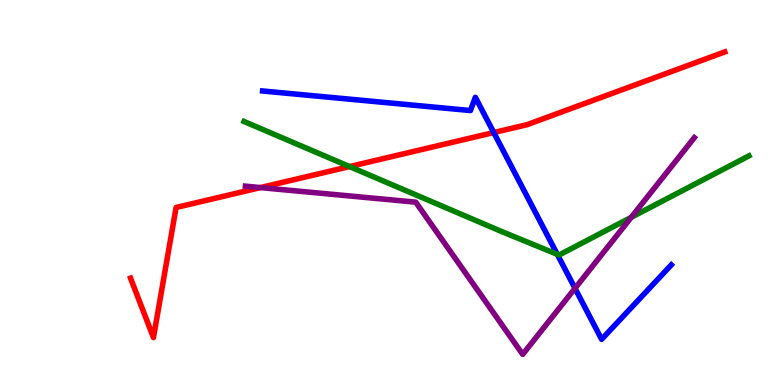[{'lines': ['blue', 'red'], 'intersections': [{'x': 6.37, 'y': 6.56}]}, {'lines': ['green', 'red'], 'intersections': [{'x': 4.51, 'y': 5.67}]}, {'lines': ['purple', 'red'], 'intersections': [{'x': 3.36, 'y': 5.13}]}, {'lines': ['blue', 'green'], 'intersections': [{'x': 7.19, 'y': 3.39}]}, {'lines': ['blue', 'purple'], 'intersections': [{'x': 7.42, 'y': 2.51}]}, {'lines': ['green', 'purple'], 'intersections': [{'x': 8.14, 'y': 4.35}]}]